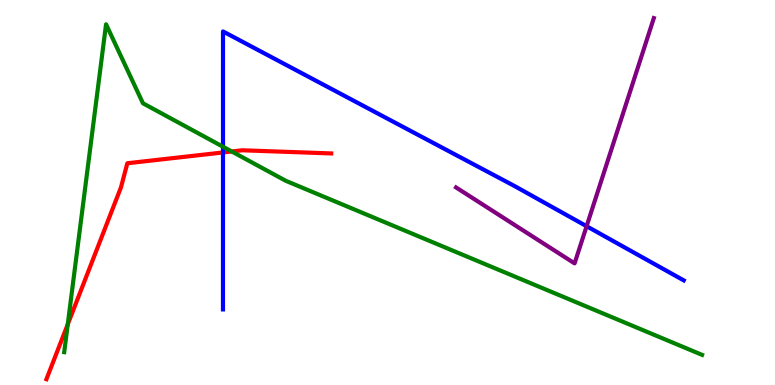[{'lines': ['blue', 'red'], 'intersections': [{'x': 2.88, 'y': 6.04}]}, {'lines': ['green', 'red'], 'intersections': [{'x': 0.874, 'y': 1.58}, {'x': 2.99, 'y': 6.07}]}, {'lines': ['purple', 'red'], 'intersections': []}, {'lines': ['blue', 'green'], 'intersections': [{'x': 2.88, 'y': 6.19}]}, {'lines': ['blue', 'purple'], 'intersections': [{'x': 7.57, 'y': 4.12}]}, {'lines': ['green', 'purple'], 'intersections': []}]